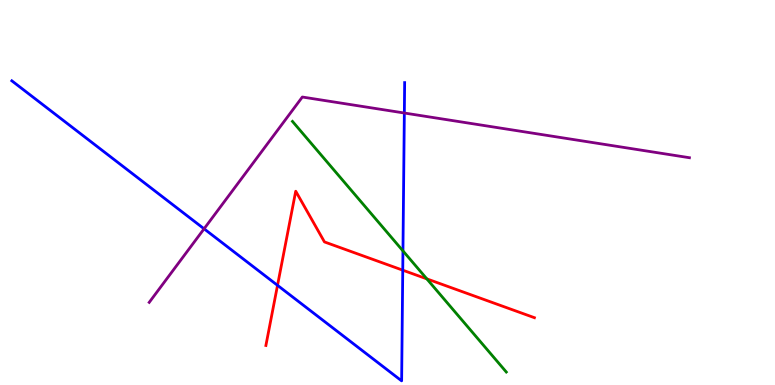[{'lines': ['blue', 'red'], 'intersections': [{'x': 3.58, 'y': 2.59}, {'x': 5.2, 'y': 2.98}]}, {'lines': ['green', 'red'], 'intersections': [{'x': 5.51, 'y': 2.76}]}, {'lines': ['purple', 'red'], 'intersections': []}, {'lines': ['blue', 'green'], 'intersections': [{'x': 5.2, 'y': 3.48}]}, {'lines': ['blue', 'purple'], 'intersections': [{'x': 2.63, 'y': 4.06}, {'x': 5.22, 'y': 7.06}]}, {'lines': ['green', 'purple'], 'intersections': []}]